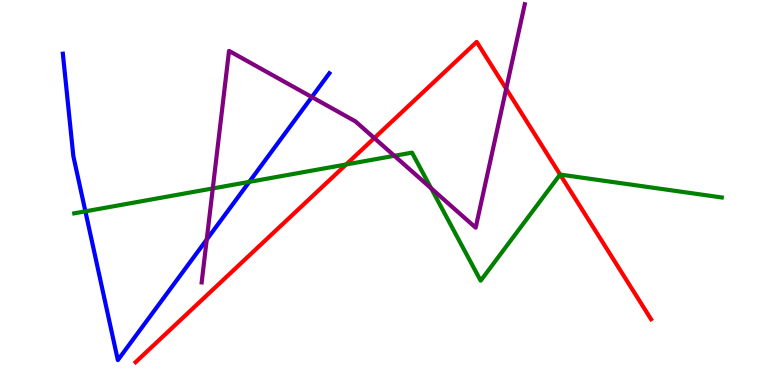[{'lines': ['blue', 'red'], 'intersections': []}, {'lines': ['green', 'red'], 'intersections': [{'x': 4.47, 'y': 5.73}, {'x': 7.23, 'y': 5.47}]}, {'lines': ['purple', 'red'], 'intersections': [{'x': 4.83, 'y': 6.41}, {'x': 6.53, 'y': 7.69}]}, {'lines': ['blue', 'green'], 'intersections': [{'x': 1.1, 'y': 4.51}, {'x': 3.22, 'y': 5.28}]}, {'lines': ['blue', 'purple'], 'intersections': [{'x': 2.67, 'y': 3.78}, {'x': 4.02, 'y': 7.48}]}, {'lines': ['green', 'purple'], 'intersections': [{'x': 2.75, 'y': 5.11}, {'x': 5.09, 'y': 5.95}, {'x': 5.56, 'y': 5.11}]}]